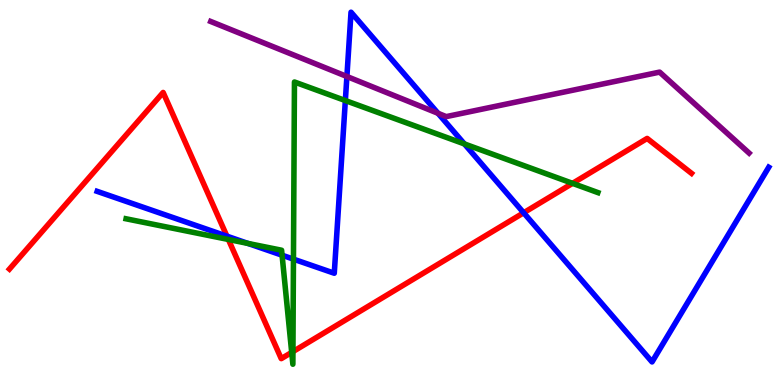[{'lines': ['blue', 'red'], 'intersections': [{'x': 2.93, 'y': 3.87}, {'x': 6.76, 'y': 4.47}]}, {'lines': ['green', 'red'], 'intersections': [{'x': 2.95, 'y': 3.78}, {'x': 3.76, 'y': 0.847}, {'x': 3.78, 'y': 0.867}, {'x': 7.39, 'y': 5.24}]}, {'lines': ['purple', 'red'], 'intersections': []}, {'lines': ['blue', 'green'], 'intersections': [{'x': 3.2, 'y': 3.68}, {'x': 3.64, 'y': 3.37}, {'x': 3.79, 'y': 3.27}, {'x': 4.46, 'y': 7.39}, {'x': 5.99, 'y': 6.26}]}, {'lines': ['blue', 'purple'], 'intersections': [{'x': 4.48, 'y': 8.01}, {'x': 5.65, 'y': 7.06}]}, {'lines': ['green', 'purple'], 'intersections': []}]